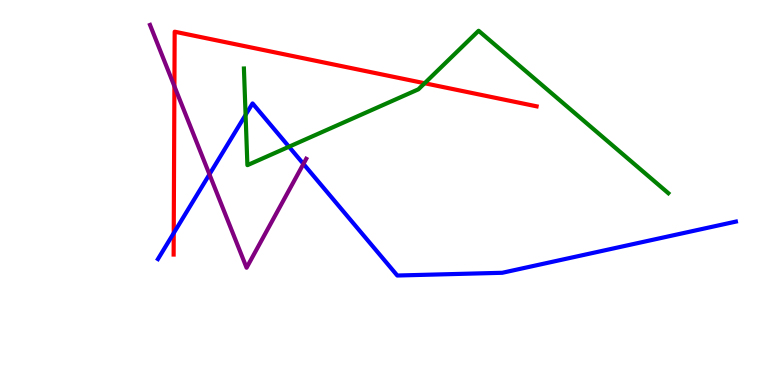[{'lines': ['blue', 'red'], 'intersections': [{'x': 2.24, 'y': 3.95}]}, {'lines': ['green', 'red'], 'intersections': [{'x': 5.48, 'y': 7.84}]}, {'lines': ['purple', 'red'], 'intersections': [{'x': 2.25, 'y': 7.76}]}, {'lines': ['blue', 'green'], 'intersections': [{'x': 3.17, 'y': 7.02}, {'x': 3.73, 'y': 6.19}]}, {'lines': ['blue', 'purple'], 'intersections': [{'x': 2.7, 'y': 5.47}, {'x': 3.92, 'y': 5.74}]}, {'lines': ['green', 'purple'], 'intersections': []}]